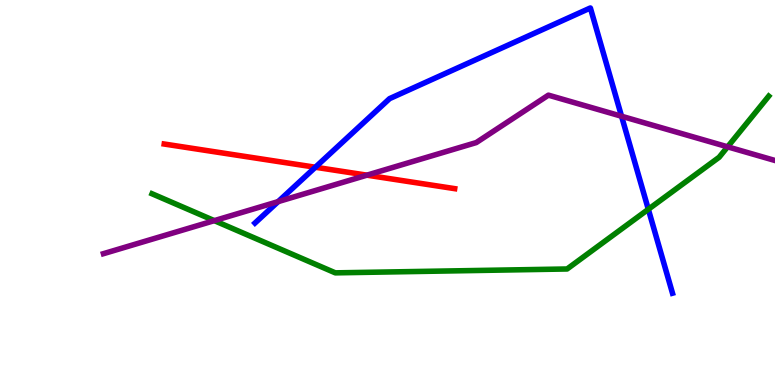[{'lines': ['blue', 'red'], 'intersections': [{'x': 4.07, 'y': 5.66}]}, {'lines': ['green', 'red'], 'intersections': []}, {'lines': ['purple', 'red'], 'intersections': [{'x': 4.73, 'y': 5.45}]}, {'lines': ['blue', 'green'], 'intersections': [{'x': 8.37, 'y': 4.56}]}, {'lines': ['blue', 'purple'], 'intersections': [{'x': 3.59, 'y': 4.76}, {'x': 8.02, 'y': 6.98}]}, {'lines': ['green', 'purple'], 'intersections': [{'x': 2.77, 'y': 4.27}, {'x': 9.39, 'y': 6.19}]}]